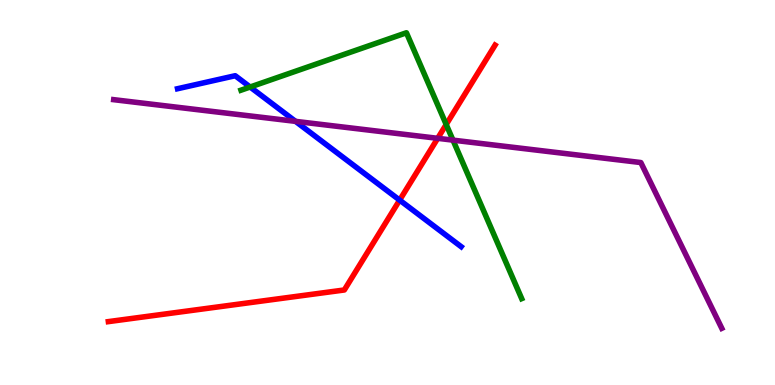[{'lines': ['blue', 'red'], 'intersections': [{'x': 5.16, 'y': 4.8}]}, {'lines': ['green', 'red'], 'intersections': [{'x': 5.76, 'y': 6.77}]}, {'lines': ['purple', 'red'], 'intersections': [{'x': 5.65, 'y': 6.41}]}, {'lines': ['blue', 'green'], 'intersections': [{'x': 3.23, 'y': 7.74}]}, {'lines': ['blue', 'purple'], 'intersections': [{'x': 3.81, 'y': 6.85}]}, {'lines': ['green', 'purple'], 'intersections': [{'x': 5.84, 'y': 6.36}]}]